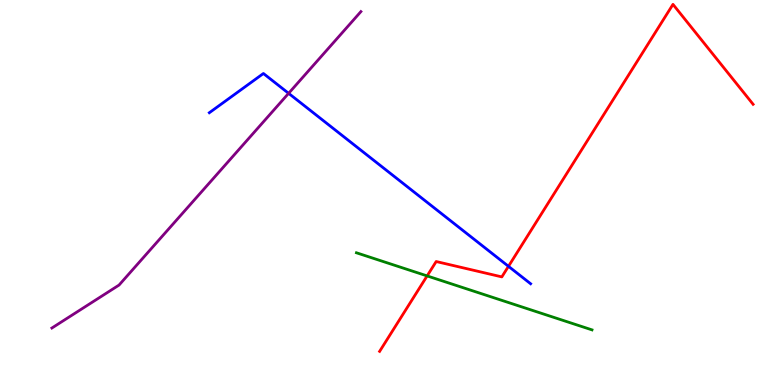[{'lines': ['blue', 'red'], 'intersections': [{'x': 6.56, 'y': 3.08}]}, {'lines': ['green', 'red'], 'intersections': [{'x': 5.51, 'y': 2.83}]}, {'lines': ['purple', 'red'], 'intersections': []}, {'lines': ['blue', 'green'], 'intersections': []}, {'lines': ['blue', 'purple'], 'intersections': [{'x': 3.72, 'y': 7.58}]}, {'lines': ['green', 'purple'], 'intersections': []}]